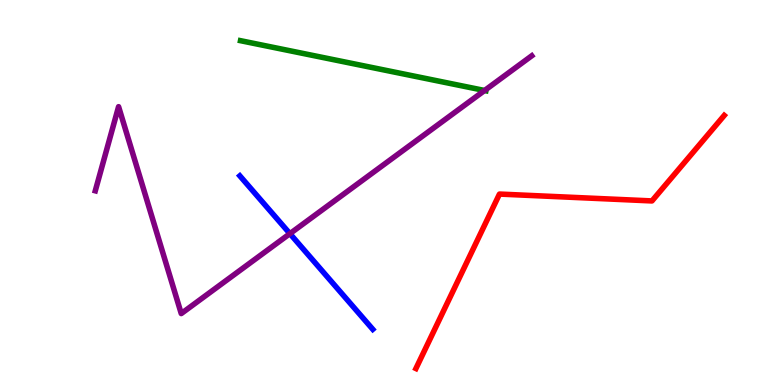[{'lines': ['blue', 'red'], 'intersections': []}, {'lines': ['green', 'red'], 'intersections': []}, {'lines': ['purple', 'red'], 'intersections': []}, {'lines': ['blue', 'green'], 'intersections': []}, {'lines': ['blue', 'purple'], 'intersections': [{'x': 3.74, 'y': 3.93}]}, {'lines': ['green', 'purple'], 'intersections': [{'x': 6.25, 'y': 7.65}]}]